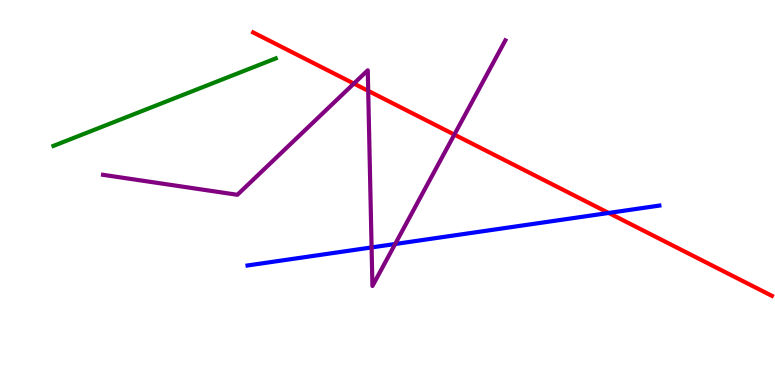[{'lines': ['blue', 'red'], 'intersections': [{'x': 7.85, 'y': 4.47}]}, {'lines': ['green', 'red'], 'intersections': []}, {'lines': ['purple', 'red'], 'intersections': [{'x': 4.57, 'y': 7.83}, {'x': 4.75, 'y': 7.64}, {'x': 5.86, 'y': 6.5}]}, {'lines': ['blue', 'green'], 'intersections': []}, {'lines': ['blue', 'purple'], 'intersections': [{'x': 4.79, 'y': 3.57}, {'x': 5.1, 'y': 3.66}]}, {'lines': ['green', 'purple'], 'intersections': []}]